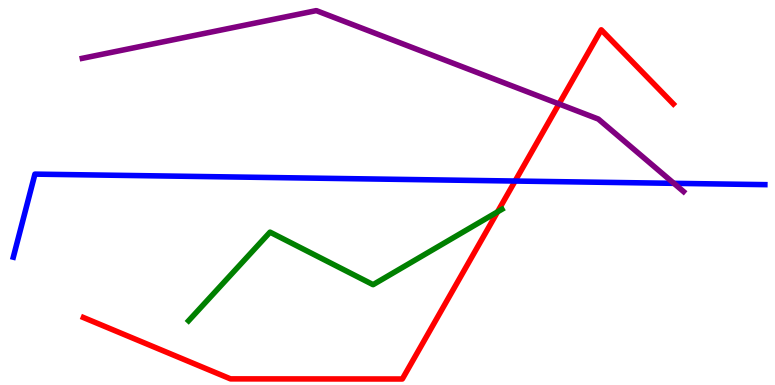[{'lines': ['blue', 'red'], 'intersections': [{'x': 6.65, 'y': 5.3}]}, {'lines': ['green', 'red'], 'intersections': [{'x': 6.42, 'y': 4.5}]}, {'lines': ['purple', 'red'], 'intersections': [{'x': 7.21, 'y': 7.3}]}, {'lines': ['blue', 'green'], 'intersections': []}, {'lines': ['blue', 'purple'], 'intersections': [{'x': 8.7, 'y': 5.24}]}, {'lines': ['green', 'purple'], 'intersections': []}]